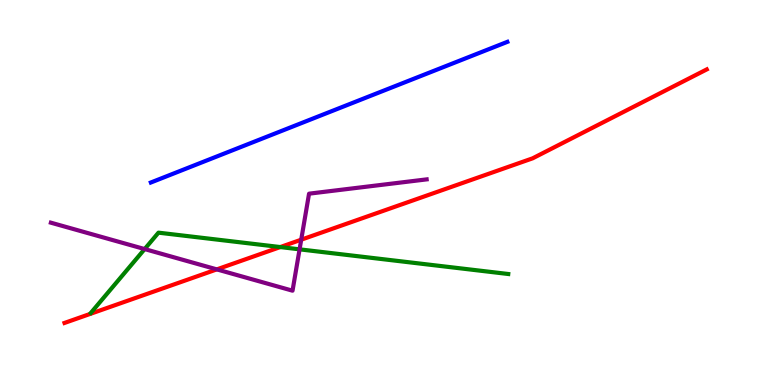[{'lines': ['blue', 'red'], 'intersections': []}, {'lines': ['green', 'red'], 'intersections': [{'x': 3.62, 'y': 3.58}]}, {'lines': ['purple', 'red'], 'intersections': [{'x': 2.8, 'y': 3.0}, {'x': 3.89, 'y': 3.77}]}, {'lines': ['blue', 'green'], 'intersections': []}, {'lines': ['blue', 'purple'], 'intersections': []}, {'lines': ['green', 'purple'], 'intersections': [{'x': 1.87, 'y': 3.53}, {'x': 3.87, 'y': 3.52}]}]